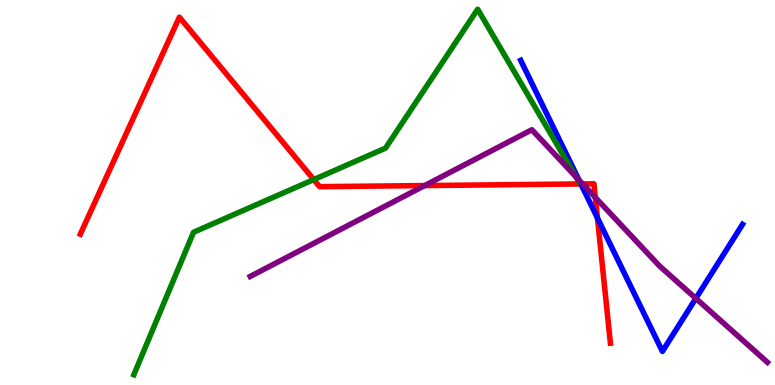[{'lines': ['blue', 'red'], 'intersections': [{'x': 7.5, 'y': 5.22}, {'x': 7.71, 'y': 4.34}]}, {'lines': ['green', 'red'], 'intersections': [{'x': 4.05, 'y': 5.34}]}, {'lines': ['purple', 'red'], 'intersections': [{'x': 5.48, 'y': 5.18}, {'x': 7.52, 'y': 5.22}, {'x': 7.68, 'y': 4.87}]}, {'lines': ['blue', 'green'], 'intersections': []}, {'lines': ['blue', 'purple'], 'intersections': [{'x': 7.47, 'y': 5.32}, {'x': 8.98, 'y': 2.25}]}, {'lines': ['green', 'purple'], 'intersections': [{'x': 7.43, 'y': 5.41}]}]